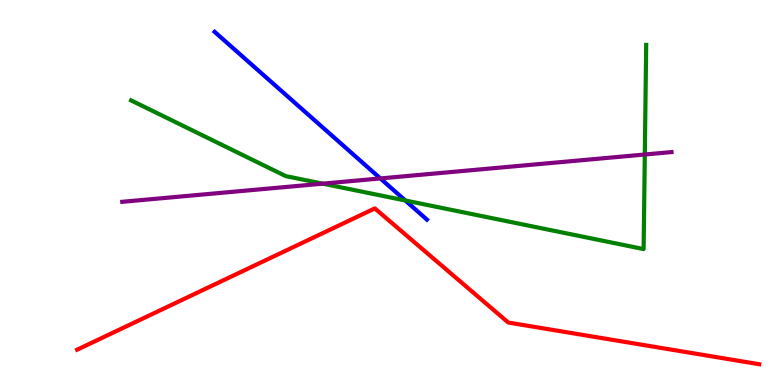[{'lines': ['blue', 'red'], 'intersections': []}, {'lines': ['green', 'red'], 'intersections': []}, {'lines': ['purple', 'red'], 'intersections': []}, {'lines': ['blue', 'green'], 'intersections': [{'x': 5.23, 'y': 4.79}]}, {'lines': ['blue', 'purple'], 'intersections': [{'x': 4.91, 'y': 5.37}]}, {'lines': ['green', 'purple'], 'intersections': [{'x': 4.16, 'y': 5.23}, {'x': 8.32, 'y': 5.99}]}]